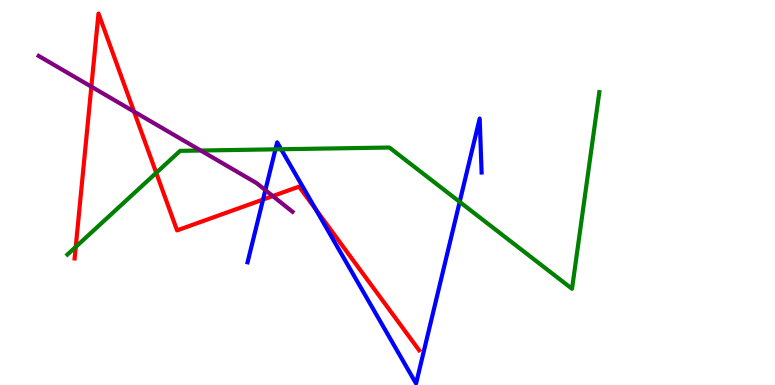[{'lines': ['blue', 'red'], 'intersections': [{'x': 3.39, 'y': 4.82}, {'x': 4.07, 'y': 4.56}]}, {'lines': ['green', 'red'], 'intersections': [{'x': 0.977, 'y': 3.59}, {'x': 2.02, 'y': 5.51}]}, {'lines': ['purple', 'red'], 'intersections': [{'x': 1.18, 'y': 7.75}, {'x': 1.73, 'y': 7.1}, {'x': 3.52, 'y': 4.91}]}, {'lines': ['blue', 'green'], 'intersections': [{'x': 3.55, 'y': 6.12}, {'x': 3.63, 'y': 6.12}, {'x': 5.93, 'y': 4.76}]}, {'lines': ['blue', 'purple'], 'intersections': [{'x': 3.42, 'y': 5.06}]}, {'lines': ['green', 'purple'], 'intersections': [{'x': 2.59, 'y': 6.09}]}]